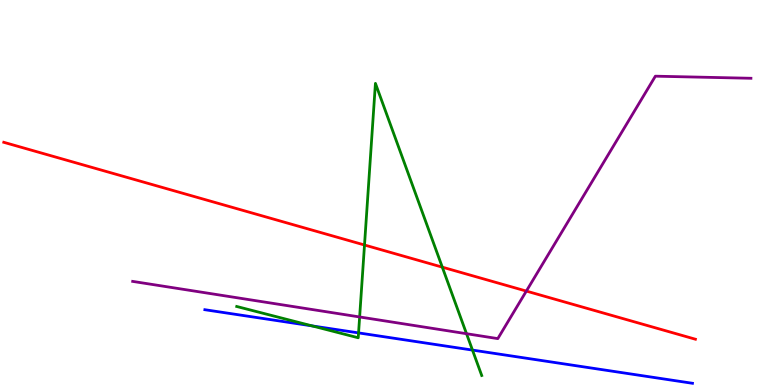[{'lines': ['blue', 'red'], 'intersections': []}, {'lines': ['green', 'red'], 'intersections': [{'x': 4.7, 'y': 3.64}, {'x': 5.71, 'y': 3.06}]}, {'lines': ['purple', 'red'], 'intersections': [{'x': 6.79, 'y': 2.44}]}, {'lines': ['blue', 'green'], 'intersections': [{'x': 4.03, 'y': 1.54}, {'x': 4.63, 'y': 1.35}, {'x': 6.1, 'y': 0.907}]}, {'lines': ['blue', 'purple'], 'intersections': []}, {'lines': ['green', 'purple'], 'intersections': [{'x': 4.64, 'y': 1.77}, {'x': 6.02, 'y': 1.33}]}]